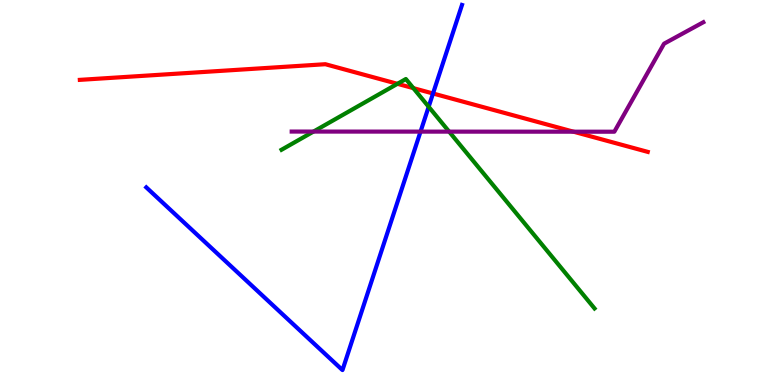[{'lines': ['blue', 'red'], 'intersections': [{'x': 5.59, 'y': 7.57}]}, {'lines': ['green', 'red'], 'intersections': [{'x': 5.13, 'y': 7.82}, {'x': 5.33, 'y': 7.71}]}, {'lines': ['purple', 'red'], 'intersections': [{'x': 7.4, 'y': 6.58}]}, {'lines': ['blue', 'green'], 'intersections': [{'x': 5.53, 'y': 7.23}]}, {'lines': ['blue', 'purple'], 'intersections': [{'x': 5.43, 'y': 6.58}]}, {'lines': ['green', 'purple'], 'intersections': [{'x': 4.05, 'y': 6.58}, {'x': 5.8, 'y': 6.58}]}]